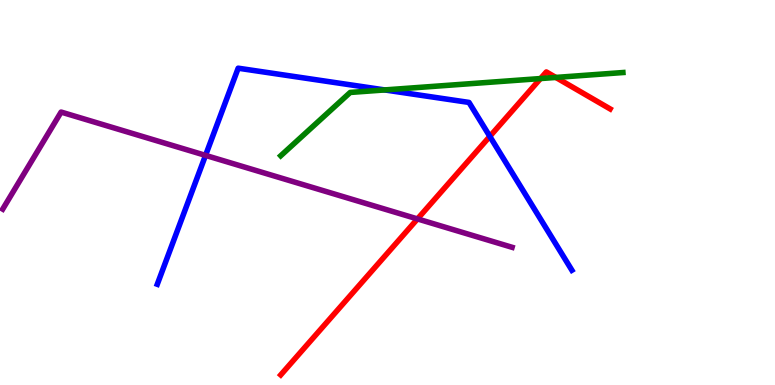[{'lines': ['blue', 'red'], 'intersections': [{'x': 6.32, 'y': 6.46}]}, {'lines': ['green', 'red'], 'intersections': [{'x': 6.97, 'y': 7.96}, {'x': 7.17, 'y': 7.99}]}, {'lines': ['purple', 'red'], 'intersections': [{'x': 5.39, 'y': 4.31}]}, {'lines': ['blue', 'green'], 'intersections': [{'x': 4.96, 'y': 7.66}]}, {'lines': ['blue', 'purple'], 'intersections': [{'x': 2.65, 'y': 5.96}]}, {'lines': ['green', 'purple'], 'intersections': []}]